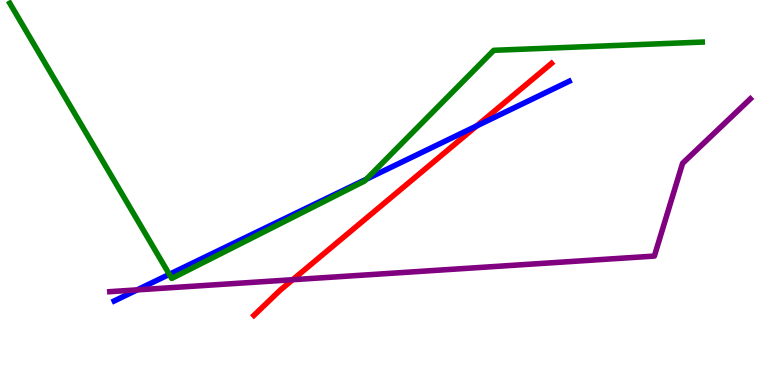[{'lines': ['blue', 'red'], 'intersections': [{'x': 6.15, 'y': 6.73}]}, {'lines': ['green', 'red'], 'intersections': []}, {'lines': ['purple', 'red'], 'intersections': [{'x': 3.78, 'y': 2.73}]}, {'lines': ['blue', 'green'], 'intersections': [{'x': 2.19, 'y': 2.87}, {'x': 4.73, 'y': 5.35}]}, {'lines': ['blue', 'purple'], 'intersections': [{'x': 1.77, 'y': 2.47}]}, {'lines': ['green', 'purple'], 'intersections': []}]